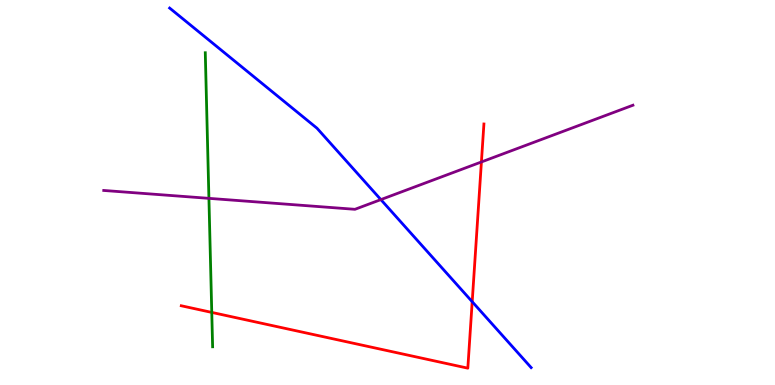[{'lines': ['blue', 'red'], 'intersections': [{'x': 6.09, 'y': 2.16}]}, {'lines': ['green', 'red'], 'intersections': [{'x': 2.73, 'y': 1.89}]}, {'lines': ['purple', 'red'], 'intersections': [{'x': 6.21, 'y': 5.79}]}, {'lines': ['blue', 'green'], 'intersections': []}, {'lines': ['blue', 'purple'], 'intersections': [{'x': 4.91, 'y': 4.82}]}, {'lines': ['green', 'purple'], 'intersections': [{'x': 2.7, 'y': 4.85}]}]